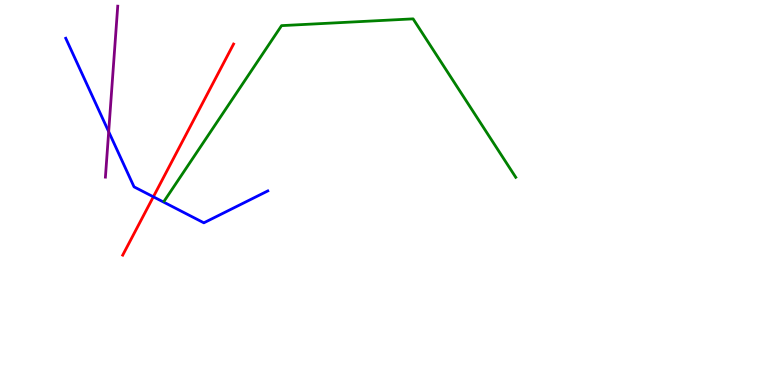[{'lines': ['blue', 'red'], 'intersections': [{'x': 1.98, 'y': 4.89}]}, {'lines': ['green', 'red'], 'intersections': []}, {'lines': ['purple', 'red'], 'intersections': []}, {'lines': ['blue', 'green'], 'intersections': []}, {'lines': ['blue', 'purple'], 'intersections': [{'x': 1.4, 'y': 6.58}]}, {'lines': ['green', 'purple'], 'intersections': []}]